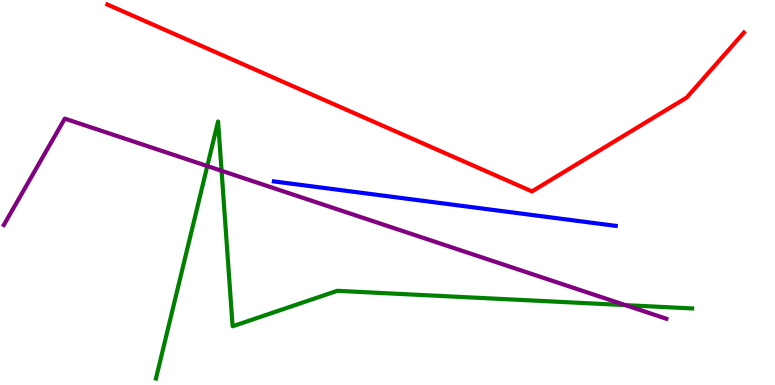[{'lines': ['blue', 'red'], 'intersections': []}, {'lines': ['green', 'red'], 'intersections': []}, {'lines': ['purple', 'red'], 'intersections': []}, {'lines': ['blue', 'green'], 'intersections': []}, {'lines': ['blue', 'purple'], 'intersections': []}, {'lines': ['green', 'purple'], 'intersections': [{'x': 2.67, 'y': 5.69}, {'x': 2.86, 'y': 5.56}, {'x': 8.07, 'y': 2.07}]}]